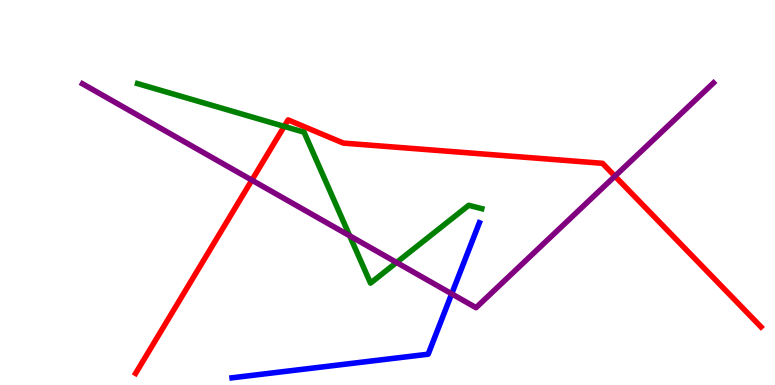[{'lines': ['blue', 'red'], 'intersections': []}, {'lines': ['green', 'red'], 'intersections': [{'x': 3.67, 'y': 6.72}]}, {'lines': ['purple', 'red'], 'intersections': [{'x': 3.25, 'y': 5.32}, {'x': 7.93, 'y': 5.42}]}, {'lines': ['blue', 'green'], 'intersections': []}, {'lines': ['blue', 'purple'], 'intersections': [{'x': 5.83, 'y': 2.37}]}, {'lines': ['green', 'purple'], 'intersections': [{'x': 4.51, 'y': 3.88}, {'x': 5.12, 'y': 3.18}]}]